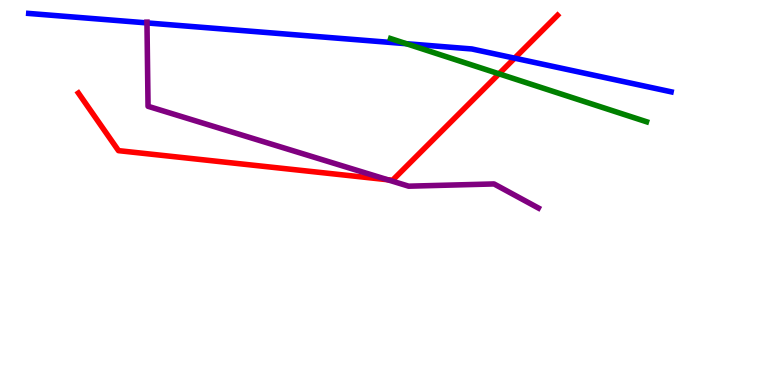[{'lines': ['blue', 'red'], 'intersections': [{'x': 6.64, 'y': 8.49}]}, {'lines': ['green', 'red'], 'intersections': [{'x': 6.44, 'y': 8.08}]}, {'lines': ['purple', 'red'], 'intersections': [{'x': 5.0, 'y': 5.33}]}, {'lines': ['blue', 'green'], 'intersections': [{'x': 5.24, 'y': 8.86}]}, {'lines': ['blue', 'purple'], 'intersections': [{'x': 1.9, 'y': 9.4}]}, {'lines': ['green', 'purple'], 'intersections': []}]